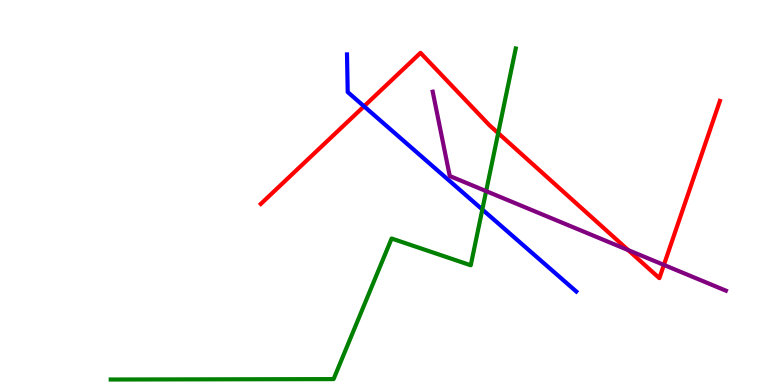[{'lines': ['blue', 'red'], 'intersections': [{'x': 4.7, 'y': 7.24}]}, {'lines': ['green', 'red'], 'intersections': [{'x': 6.43, 'y': 6.54}]}, {'lines': ['purple', 'red'], 'intersections': [{'x': 8.11, 'y': 3.5}, {'x': 8.57, 'y': 3.12}]}, {'lines': ['blue', 'green'], 'intersections': [{'x': 6.22, 'y': 4.56}]}, {'lines': ['blue', 'purple'], 'intersections': []}, {'lines': ['green', 'purple'], 'intersections': [{'x': 6.27, 'y': 5.04}]}]